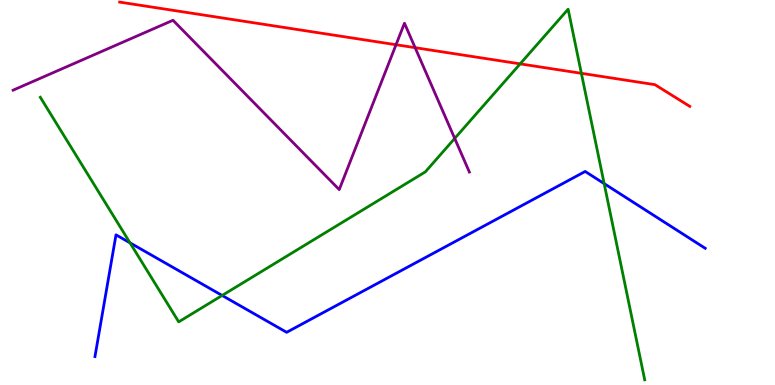[{'lines': ['blue', 'red'], 'intersections': []}, {'lines': ['green', 'red'], 'intersections': [{'x': 6.71, 'y': 8.34}, {'x': 7.5, 'y': 8.1}]}, {'lines': ['purple', 'red'], 'intersections': [{'x': 5.11, 'y': 8.84}, {'x': 5.36, 'y': 8.76}]}, {'lines': ['blue', 'green'], 'intersections': [{'x': 1.68, 'y': 3.69}, {'x': 2.87, 'y': 2.33}, {'x': 7.8, 'y': 5.23}]}, {'lines': ['blue', 'purple'], 'intersections': []}, {'lines': ['green', 'purple'], 'intersections': [{'x': 5.87, 'y': 6.4}]}]